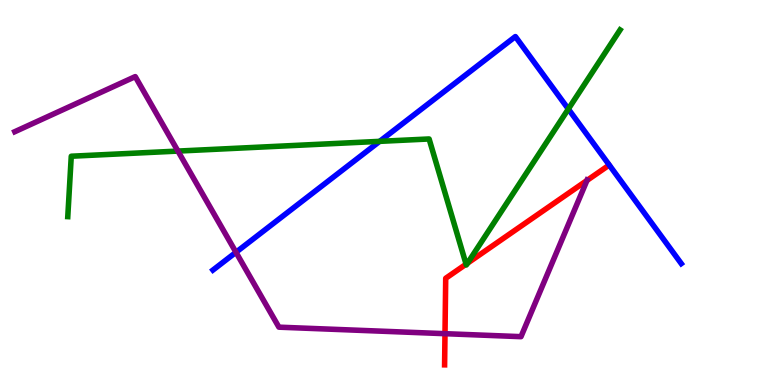[{'lines': ['blue', 'red'], 'intersections': []}, {'lines': ['green', 'red'], 'intersections': [{'x': 6.01, 'y': 3.14}, {'x': 6.03, 'y': 3.16}]}, {'lines': ['purple', 'red'], 'intersections': [{'x': 5.74, 'y': 1.33}, {'x': 7.57, 'y': 5.31}]}, {'lines': ['blue', 'green'], 'intersections': [{'x': 4.9, 'y': 6.33}, {'x': 7.33, 'y': 7.17}]}, {'lines': ['blue', 'purple'], 'intersections': [{'x': 3.04, 'y': 3.45}]}, {'lines': ['green', 'purple'], 'intersections': [{'x': 2.3, 'y': 6.08}]}]